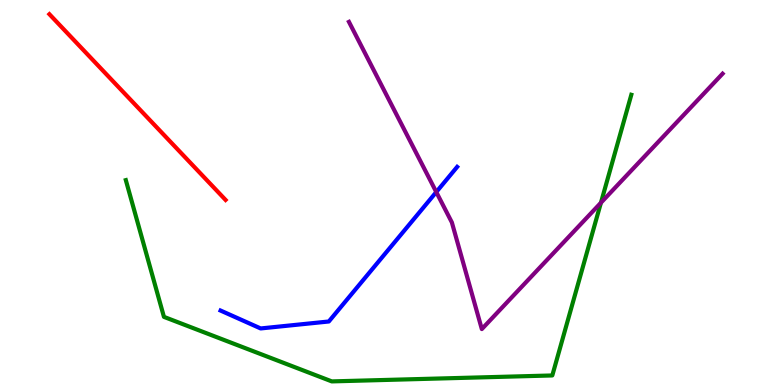[{'lines': ['blue', 'red'], 'intersections': []}, {'lines': ['green', 'red'], 'intersections': []}, {'lines': ['purple', 'red'], 'intersections': []}, {'lines': ['blue', 'green'], 'intersections': []}, {'lines': ['blue', 'purple'], 'intersections': [{'x': 5.63, 'y': 5.01}]}, {'lines': ['green', 'purple'], 'intersections': [{'x': 7.75, 'y': 4.73}]}]